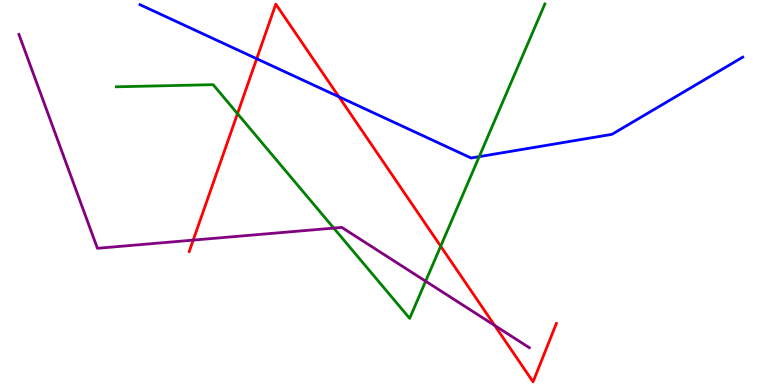[{'lines': ['blue', 'red'], 'intersections': [{'x': 3.31, 'y': 8.47}, {'x': 4.37, 'y': 7.49}]}, {'lines': ['green', 'red'], 'intersections': [{'x': 3.06, 'y': 7.05}, {'x': 5.69, 'y': 3.61}]}, {'lines': ['purple', 'red'], 'intersections': [{'x': 2.49, 'y': 3.76}, {'x': 6.38, 'y': 1.55}]}, {'lines': ['blue', 'green'], 'intersections': [{'x': 6.18, 'y': 5.93}]}, {'lines': ['blue', 'purple'], 'intersections': []}, {'lines': ['green', 'purple'], 'intersections': [{'x': 4.31, 'y': 4.08}, {'x': 5.49, 'y': 2.7}]}]